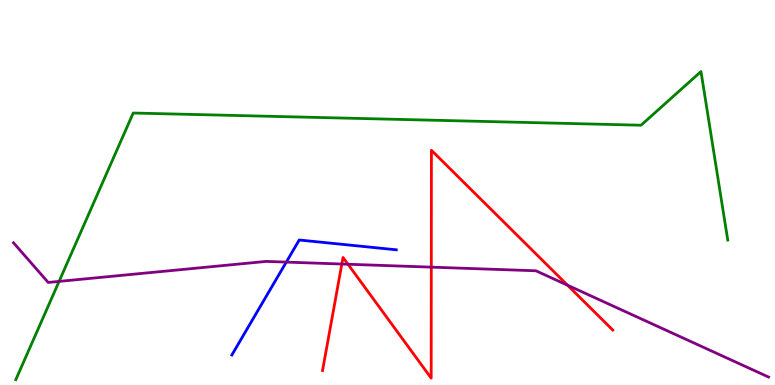[{'lines': ['blue', 'red'], 'intersections': []}, {'lines': ['green', 'red'], 'intersections': []}, {'lines': ['purple', 'red'], 'intersections': [{'x': 4.41, 'y': 3.14}, {'x': 4.49, 'y': 3.14}, {'x': 5.57, 'y': 3.06}, {'x': 7.32, 'y': 2.59}]}, {'lines': ['blue', 'green'], 'intersections': []}, {'lines': ['blue', 'purple'], 'intersections': [{'x': 3.69, 'y': 3.19}]}, {'lines': ['green', 'purple'], 'intersections': [{'x': 0.762, 'y': 2.69}]}]